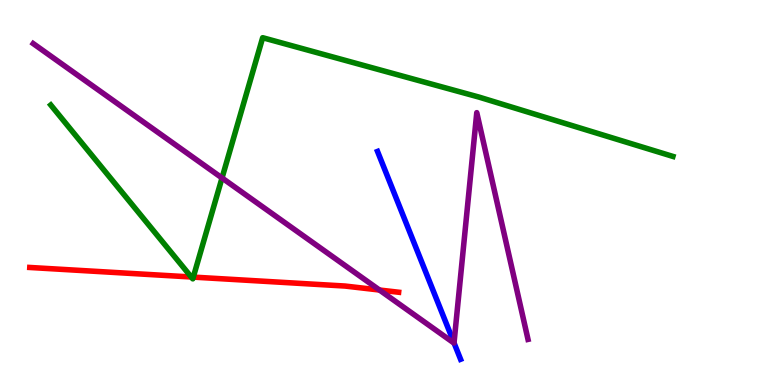[{'lines': ['blue', 'red'], 'intersections': []}, {'lines': ['green', 'red'], 'intersections': [{'x': 2.47, 'y': 2.81}, {'x': 2.49, 'y': 2.8}]}, {'lines': ['purple', 'red'], 'intersections': [{'x': 4.9, 'y': 2.47}]}, {'lines': ['blue', 'green'], 'intersections': []}, {'lines': ['blue', 'purple'], 'intersections': [{'x': 5.86, 'y': 1.09}]}, {'lines': ['green', 'purple'], 'intersections': [{'x': 2.86, 'y': 5.38}]}]